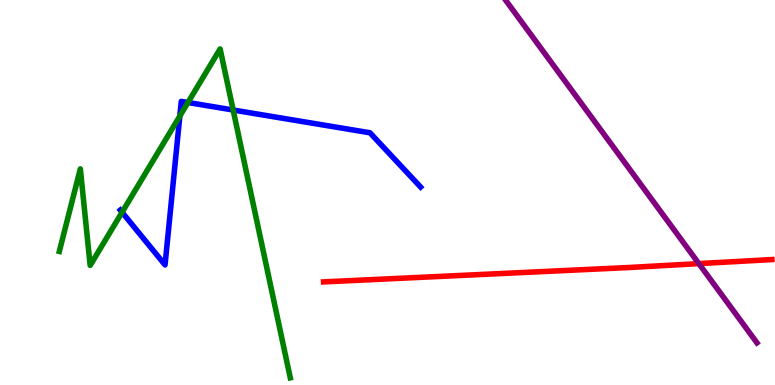[{'lines': ['blue', 'red'], 'intersections': []}, {'lines': ['green', 'red'], 'intersections': []}, {'lines': ['purple', 'red'], 'intersections': [{'x': 9.02, 'y': 3.15}]}, {'lines': ['blue', 'green'], 'intersections': [{'x': 1.57, 'y': 4.49}, {'x': 2.32, 'y': 6.99}, {'x': 2.43, 'y': 7.34}, {'x': 3.01, 'y': 7.14}]}, {'lines': ['blue', 'purple'], 'intersections': []}, {'lines': ['green', 'purple'], 'intersections': []}]